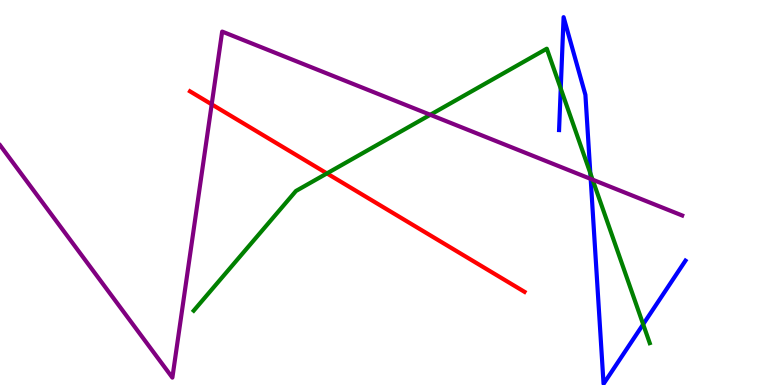[{'lines': ['blue', 'red'], 'intersections': []}, {'lines': ['green', 'red'], 'intersections': [{'x': 4.22, 'y': 5.5}]}, {'lines': ['purple', 'red'], 'intersections': [{'x': 2.73, 'y': 7.29}]}, {'lines': ['blue', 'green'], 'intersections': [{'x': 7.24, 'y': 7.7}, {'x': 7.62, 'y': 5.5}, {'x': 8.3, 'y': 1.58}]}, {'lines': ['blue', 'purple'], 'intersections': [{'x': 7.62, 'y': 5.35}]}, {'lines': ['green', 'purple'], 'intersections': [{'x': 5.55, 'y': 7.02}, {'x': 7.65, 'y': 5.33}]}]